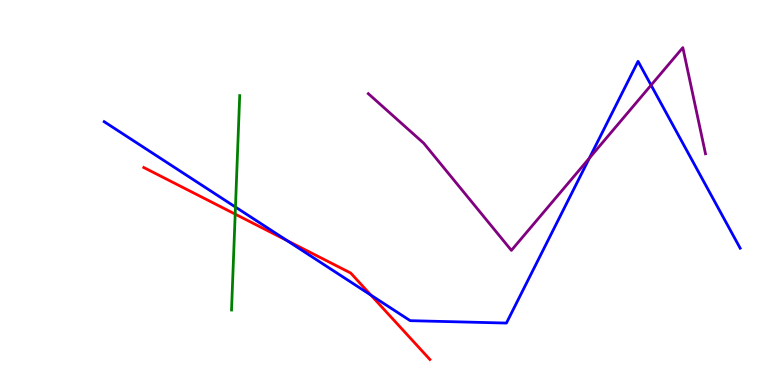[{'lines': ['blue', 'red'], 'intersections': [{'x': 3.7, 'y': 3.75}, {'x': 4.79, 'y': 2.33}]}, {'lines': ['green', 'red'], 'intersections': [{'x': 3.03, 'y': 4.44}]}, {'lines': ['purple', 'red'], 'intersections': []}, {'lines': ['blue', 'green'], 'intersections': [{'x': 3.04, 'y': 4.62}]}, {'lines': ['blue', 'purple'], 'intersections': [{'x': 7.6, 'y': 5.89}, {'x': 8.4, 'y': 7.79}]}, {'lines': ['green', 'purple'], 'intersections': []}]